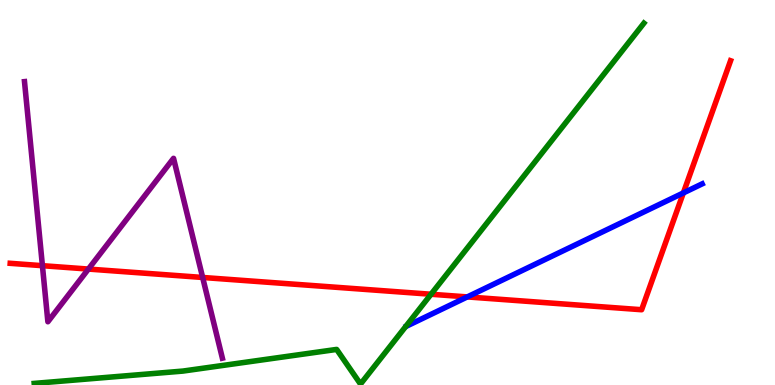[{'lines': ['blue', 'red'], 'intersections': [{'x': 6.03, 'y': 2.29}, {'x': 8.82, 'y': 4.99}]}, {'lines': ['green', 'red'], 'intersections': [{'x': 5.56, 'y': 2.36}]}, {'lines': ['purple', 'red'], 'intersections': [{'x': 0.547, 'y': 3.1}, {'x': 1.14, 'y': 3.01}, {'x': 2.61, 'y': 2.79}]}, {'lines': ['blue', 'green'], 'intersections': []}, {'lines': ['blue', 'purple'], 'intersections': []}, {'lines': ['green', 'purple'], 'intersections': []}]